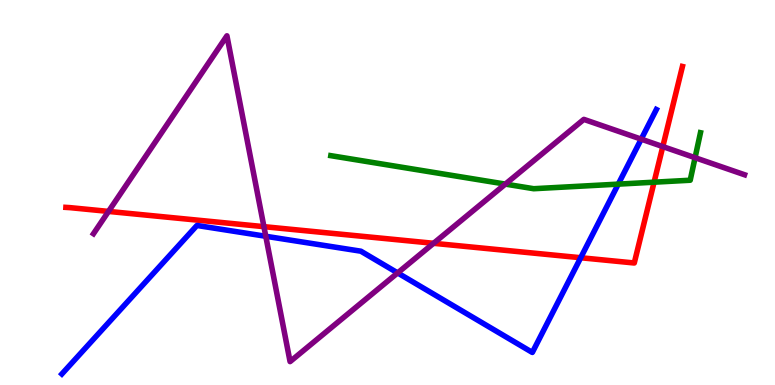[{'lines': ['blue', 'red'], 'intersections': [{'x': 7.49, 'y': 3.31}]}, {'lines': ['green', 'red'], 'intersections': [{'x': 8.44, 'y': 5.27}]}, {'lines': ['purple', 'red'], 'intersections': [{'x': 1.4, 'y': 4.51}, {'x': 3.41, 'y': 4.11}, {'x': 5.59, 'y': 3.68}, {'x': 8.55, 'y': 6.19}]}, {'lines': ['blue', 'green'], 'intersections': [{'x': 7.98, 'y': 5.22}]}, {'lines': ['blue', 'purple'], 'intersections': [{'x': 3.43, 'y': 3.86}, {'x': 5.13, 'y': 2.91}, {'x': 8.27, 'y': 6.39}]}, {'lines': ['green', 'purple'], 'intersections': [{'x': 6.52, 'y': 5.22}, {'x': 8.97, 'y': 5.9}]}]